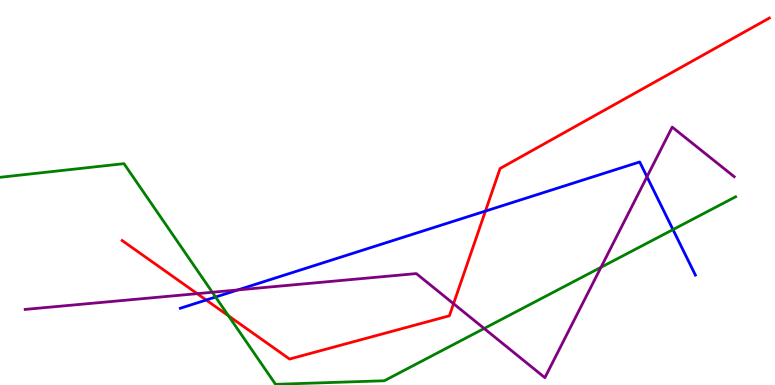[{'lines': ['blue', 'red'], 'intersections': [{'x': 2.66, 'y': 2.21}, {'x': 6.26, 'y': 4.52}]}, {'lines': ['green', 'red'], 'intersections': [{'x': 2.95, 'y': 1.8}]}, {'lines': ['purple', 'red'], 'intersections': [{'x': 2.54, 'y': 2.37}, {'x': 5.85, 'y': 2.11}]}, {'lines': ['blue', 'green'], 'intersections': [{'x': 2.78, 'y': 2.29}, {'x': 8.68, 'y': 4.04}]}, {'lines': ['blue', 'purple'], 'intersections': [{'x': 3.07, 'y': 2.47}, {'x': 8.35, 'y': 5.41}]}, {'lines': ['green', 'purple'], 'intersections': [{'x': 2.74, 'y': 2.41}, {'x': 6.25, 'y': 1.47}, {'x': 7.75, 'y': 3.06}]}]